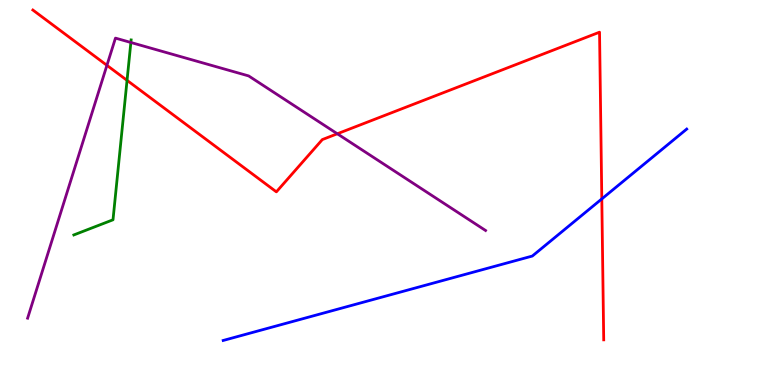[{'lines': ['blue', 'red'], 'intersections': [{'x': 7.77, 'y': 4.83}]}, {'lines': ['green', 'red'], 'intersections': [{'x': 1.64, 'y': 7.91}]}, {'lines': ['purple', 'red'], 'intersections': [{'x': 1.38, 'y': 8.3}, {'x': 4.35, 'y': 6.53}]}, {'lines': ['blue', 'green'], 'intersections': []}, {'lines': ['blue', 'purple'], 'intersections': []}, {'lines': ['green', 'purple'], 'intersections': [{'x': 1.69, 'y': 8.9}]}]